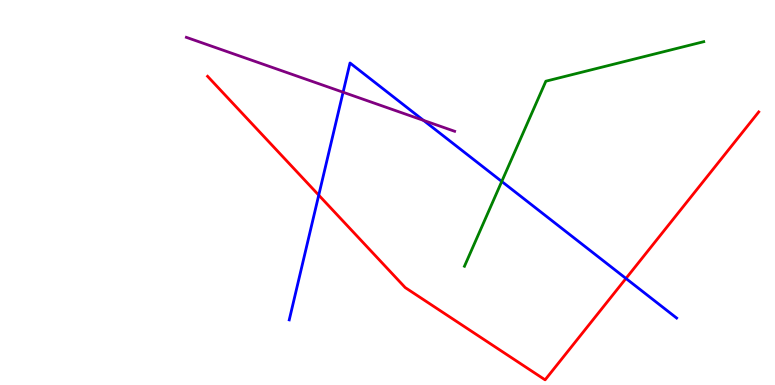[{'lines': ['blue', 'red'], 'intersections': [{'x': 4.11, 'y': 4.93}, {'x': 8.08, 'y': 2.77}]}, {'lines': ['green', 'red'], 'intersections': []}, {'lines': ['purple', 'red'], 'intersections': []}, {'lines': ['blue', 'green'], 'intersections': [{'x': 6.47, 'y': 5.29}]}, {'lines': ['blue', 'purple'], 'intersections': [{'x': 4.43, 'y': 7.6}, {'x': 5.46, 'y': 6.87}]}, {'lines': ['green', 'purple'], 'intersections': []}]